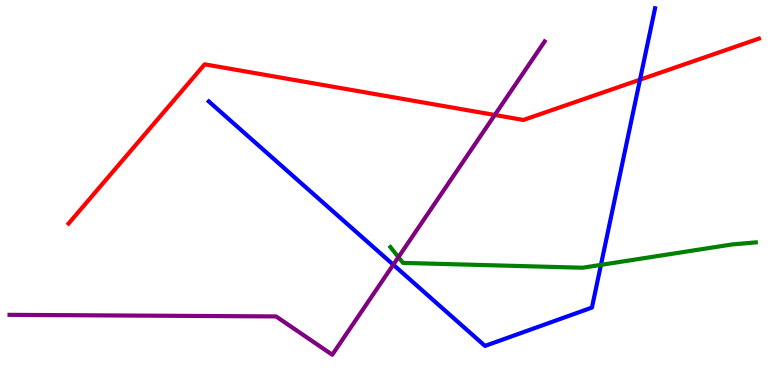[{'lines': ['blue', 'red'], 'intersections': [{'x': 8.26, 'y': 7.93}]}, {'lines': ['green', 'red'], 'intersections': []}, {'lines': ['purple', 'red'], 'intersections': [{'x': 6.38, 'y': 7.01}]}, {'lines': ['blue', 'green'], 'intersections': [{'x': 7.75, 'y': 3.12}]}, {'lines': ['blue', 'purple'], 'intersections': [{'x': 5.07, 'y': 3.12}]}, {'lines': ['green', 'purple'], 'intersections': [{'x': 5.14, 'y': 3.32}]}]